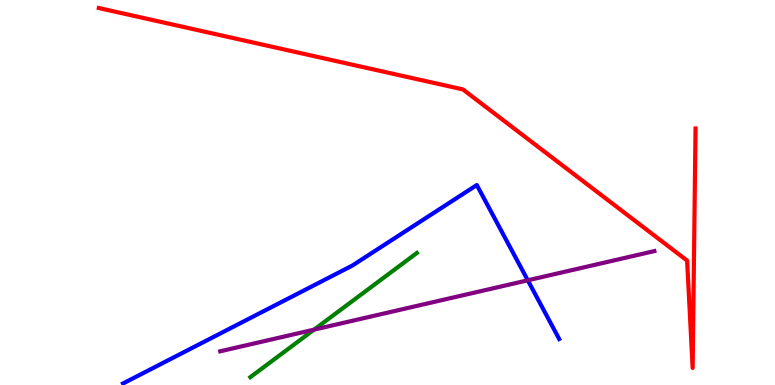[{'lines': ['blue', 'red'], 'intersections': []}, {'lines': ['green', 'red'], 'intersections': []}, {'lines': ['purple', 'red'], 'intersections': []}, {'lines': ['blue', 'green'], 'intersections': []}, {'lines': ['blue', 'purple'], 'intersections': [{'x': 6.81, 'y': 2.72}]}, {'lines': ['green', 'purple'], 'intersections': [{'x': 4.05, 'y': 1.44}]}]